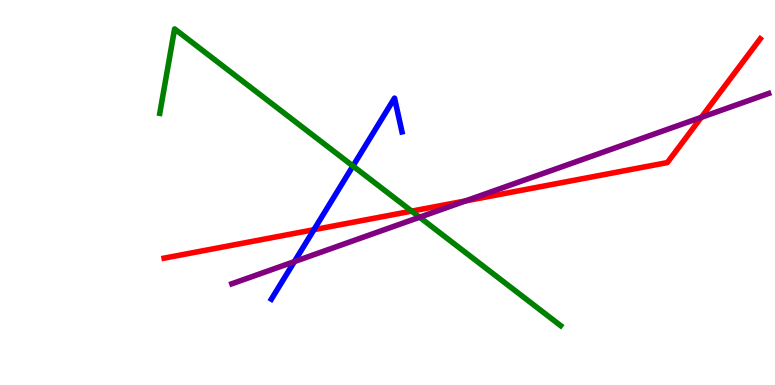[{'lines': ['blue', 'red'], 'intersections': [{'x': 4.05, 'y': 4.03}]}, {'lines': ['green', 'red'], 'intersections': [{'x': 5.31, 'y': 4.52}]}, {'lines': ['purple', 'red'], 'intersections': [{'x': 6.01, 'y': 4.78}, {'x': 9.05, 'y': 6.95}]}, {'lines': ['blue', 'green'], 'intersections': [{'x': 4.55, 'y': 5.69}]}, {'lines': ['blue', 'purple'], 'intersections': [{'x': 3.8, 'y': 3.21}]}, {'lines': ['green', 'purple'], 'intersections': [{'x': 5.41, 'y': 4.36}]}]